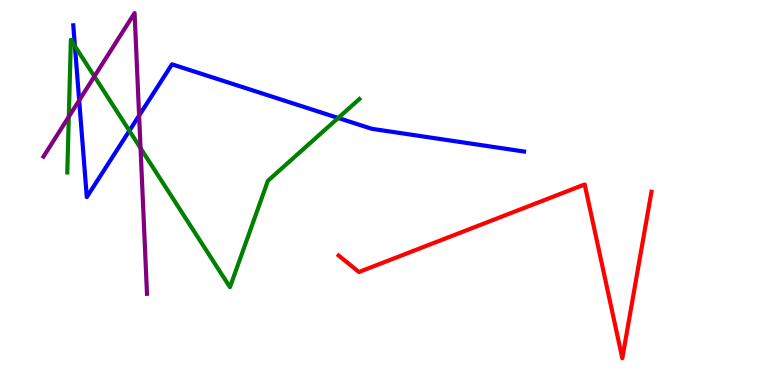[{'lines': ['blue', 'red'], 'intersections': []}, {'lines': ['green', 'red'], 'intersections': []}, {'lines': ['purple', 'red'], 'intersections': []}, {'lines': ['blue', 'green'], 'intersections': [{'x': 0.967, 'y': 8.8}, {'x': 1.67, 'y': 6.6}, {'x': 4.36, 'y': 6.94}]}, {'lines': ['blue', 'purple'], 'intersections': [{'x': 1.02, 'y': 7.39}, {'x': 1.79, 'y': 7.0}]}, {'lines': ['green', 'purple'], 'intersections': [{'x': 0.888, 'y': 6.97}, {'x': 1.22, 'y': 8.02}, {'x': 1.81, 'y': 6.15}]}]